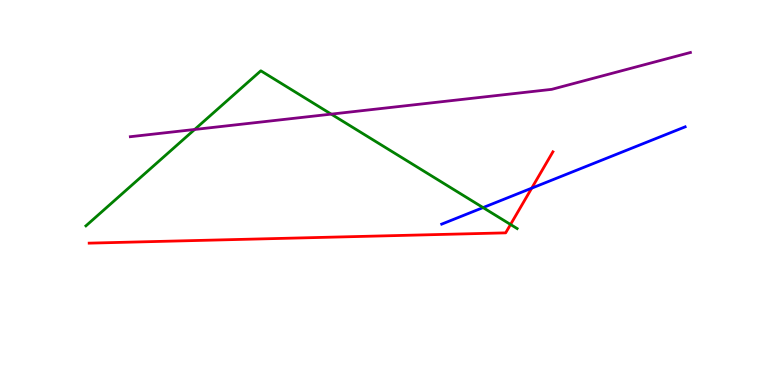[{'lines': ['blue', 'red'], 'intersections': [{'x': 6.86, 'y': 5.11}]}, {'lines': ['green', 'red'], 'intersections': [{'x': 6.59, 'y': 4.17}]}, {'lines': ['purple', 'red'], 'intersections': []}, {'lines': ['blue', 'green'], 'intersections': [{'x': 6.23, 'y': 4.61}]}, {'lines': ['blue', 'purple'], 'intersections': []}, {'lines': ['green', 'purple'], 'intersections': [{'x': 2.51, 'y': 6.64}, {'x': 4.27, 'y': 7.04}]}]